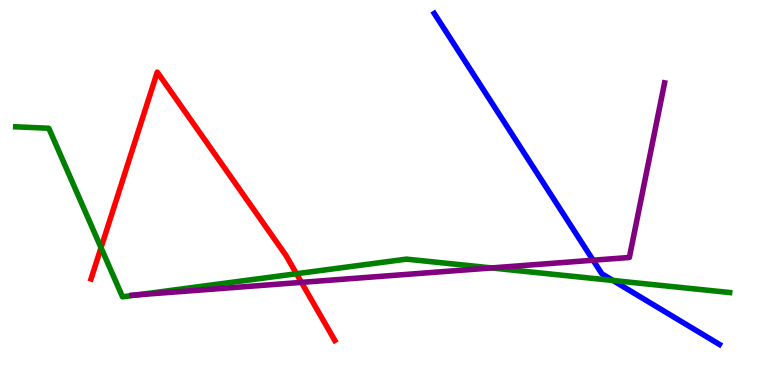[{'lines': ['blue', 'red'], 'intersections': []}, {'lines': ['green', 'red'], 'intersections': [{'x': 1.3, 'y': 3.57}, {'x': 3.83, 'y': 2.89}]}, {'lines': ['purple', 'red'], 'intersections': [{'x': 3.89, 'y': 2.67}]}, {'lines': ['blue', 'green'], 'intersections': [{'x': 7.91, 'y': 2.72}]}, {'lines': ['blue', 'purple'], 'intersections': [{'x': 7.65, 'y': 3.24}]}, {'lines': ['green', 'purple'], 'intersections': [{'x': 1.78, 'y': 2.34}, {'x': 6.34, 'y': 3.04}]}]